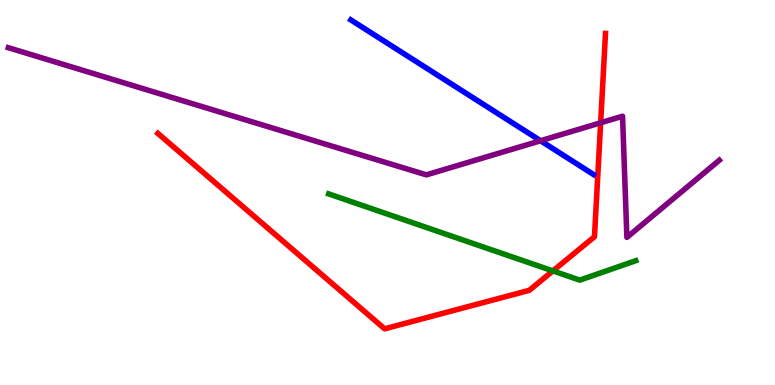[{'lines': ['blue', 'red'], 'intersections': []}, {'lines': ['green', 'red'], 'intersections': [{'x': 7.13, 'y': 2.96}]}, {'lines': ['purple', 'red'], 'intersections': [{'x': 7.75, 'y': 6.81}]}, {'lines': ['blue', 'green'], 'intersections': []}, {'lines': ['blue', 'purple'], 'intersections': [{'x': 6.97, 'y': 6.34}]}, {'lines': ['green', 'purple'], 'intersections': []}]